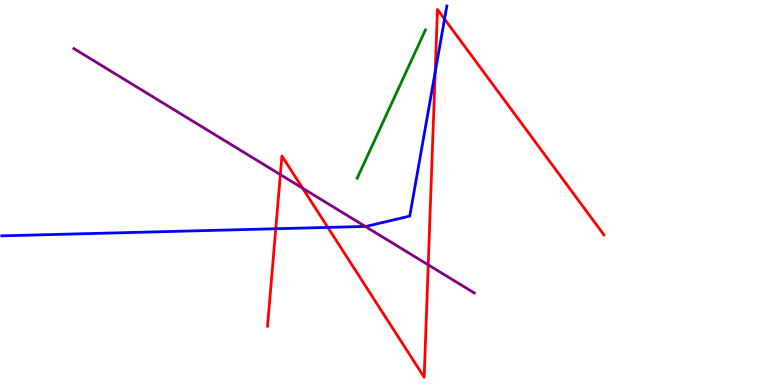[{'lines': ['blue', 'red'], 'intersections': [{'x': 3.56, 'y': 4.06}, {'x': 4.23, 'y': 4.09}, {'x': 5.62, 'y': 8.13}, {'x': 5.74, 'y': 9.5}]}, {'lines': ['green', 'red'], 'intersections': []}, {'lines': ['purple', 'red'], 'intersections': [{'x': 3.62, 'y': 5.46}, {'x': 3.9, 'y': 5.11}, {'x': 5.53, 'y': 3.12}]}, {'lines': ['blue', 'green'], 'intersections': []}, {'lines': ['blue', 'purple'], 'intersections': [{'x': 4.71, 'y': 4.12}]}, {'lines': ['green', 'purple'], 'intersections': []}]